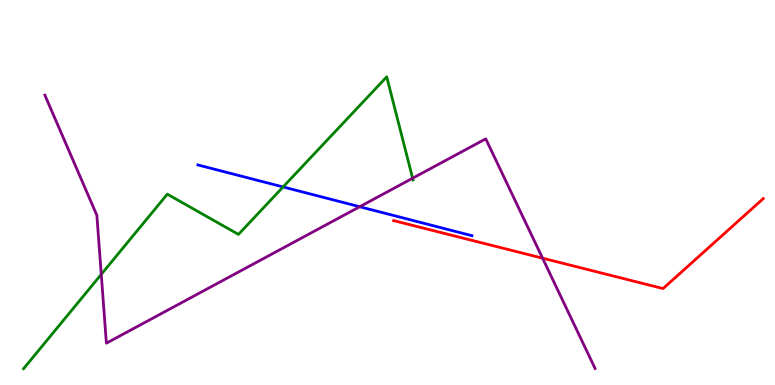[{'lines': ['blue', 'red'], 'intersections': []}, {'lines': ['green', 'red'], 'intersections': []}, {'lines': ['purple', 'red'], 'intersections': [{'x': 7.0, 'y': 3.29}]}, {'lines': ['blue', 'green'], 'intersections': [{'x': 3.65, 'y': 5.14}]}, {'lines': ['blue', 'purple'], 'intersections': [{'x': 4.64, 'y': 4.63}]}, {'lines': ['green', 'purple'], 'intersections': [{'x': 1.31, 'y': 2.87}, {'x': 5.32, 'y': 5.37}]}]